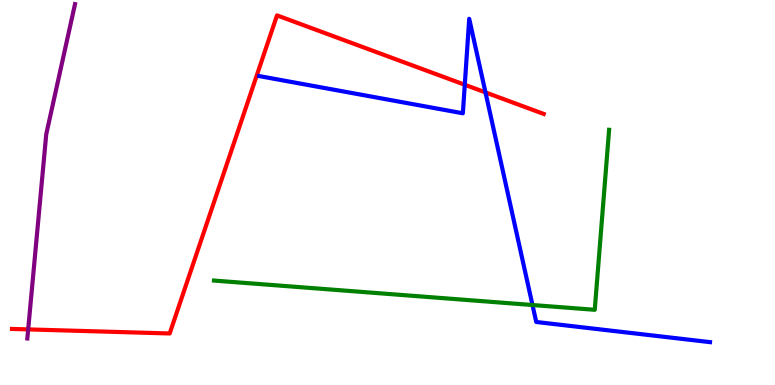[{'lines': ['blue', 'red'], 'intersections': [{'x': 6.0, 'y': 7.8}, {'x': 6.26, 'y': 7.6}]}, {'lines': ['green', 'red'], 'intersections': []}, {'lines': ['purple', 'red'], 'intersections': [{'x': 0.364, 'y': 1.44}]}, {'lines': ['blue', 'green'], 'intersections': [{'x': 6.87, 'y': 2.08}]}, {'lines': ['blue', 'purple'], 'intersections': []}, {'lines': ['green', 'purple'], 'intersections': []}]